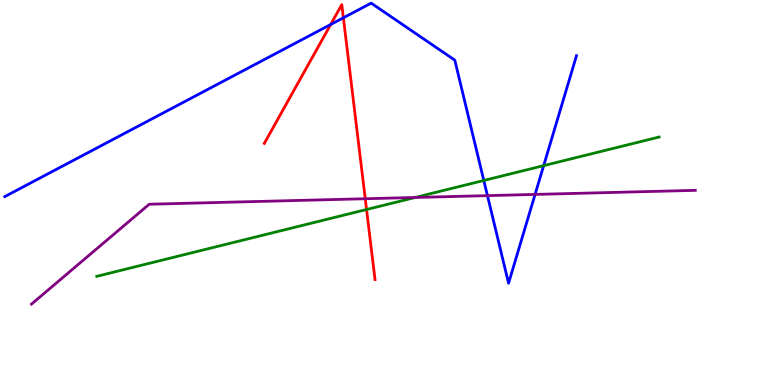[{'lines': ['blue', 'red'], 'intersections': [{'x': 4.27, 'y': 9.36}, {'x': 4.43, 'y': 9.54}]}, {'lines': ['green', 'red'], 'intersections': [{'x': 4.73, 'y': 4.56}]}, {'lines': ['purple', 'red'], 'intersections': [{'x': 4.71, 'y': 4.84}]}, {'lines': ['blue', 'green'], 'intersections': [{'x': 6.24, 'y': 5.31}, {'x': 7.02, 'y': 5.7}]}, {'lines': ['blue', 'purple'], 'intersections': [{'x': 6.29, 'y': 4.92}, {'x': 6.9, 'y': 4.95}]}, {'lines': ['green', 'purple'], 'intersections': [{'x': 5.36, 'y': 4.87}]}]